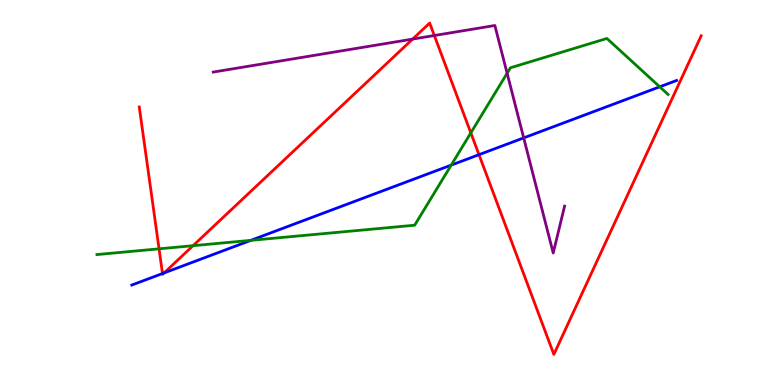[{'lines': ['blue', 'red'], 'intersections': [{'x': 2.1, 'y': 2.9}, {'x': 2.12, 'y': 2.91}, {'x': 6.18, 'y': 5.98}]}, {'lines': ['green', 'red'], 'intersections': [{'x': 2.05, 'y': 3.54}, {'x': 2.49, 'y': 3.62}, {'x': 6.08, 'y': 6.55}]}, {'lines': ['purple', 'red'], 'intersections': [{'x': 5.32, 'y': 8.98}, {'x': 5.6, 'y': 9.08}]}, {'lines': ['blue', 'green'], 'intersections': [{'x': 3.24, 'y': 3.76}, {'x': 5.82, 'y': 5.71}, {'x': 8.51, 'y': 7.75}]}, {'lines': ['blue', 'purple'], 'intersections': [{'x': 6.76, 'y': 6.42}]}, {'lines': ['green', 'purple'], 'intersections': [{'x': 6.54, 'y': 8.1}]}]